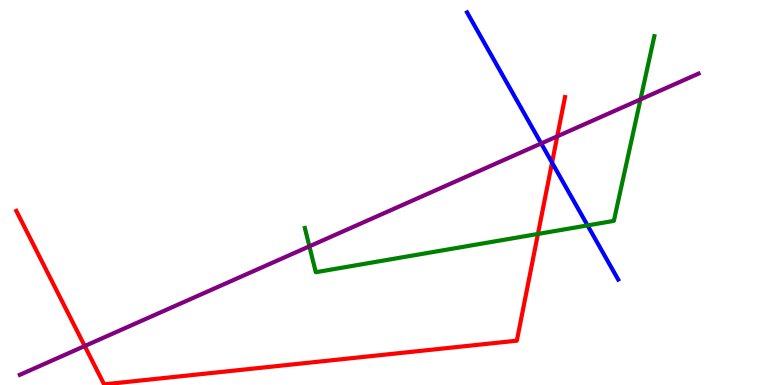[{'lines': ['blue', 'red'], 'intersections': [{'x': 7.12, 'y': 5.78}]}, {'lines': ['green', 'red'], 'intersections': [{'x': 6.94, 'y': 3.92}]}, {'lines': ['purple', 'red'], 'intersections': [{'x': 1.09, 'y': 1.01}, {'x': 7.19, 'y': 6.46}]}, {'lines': ['blue', 'green'], 'intersections': [{'x': 7.58, 'y': 4.15}]}, {'lines': ['blue', 'purple'], 'intersections': [{'x': 6.98, 'y': 6.27}]}, {'lines': ['green', 'purple'], 'intersections': [{'x': 3.99, 'y': 3.6}, {'x': 8.26, 'y': 7.42}]}]